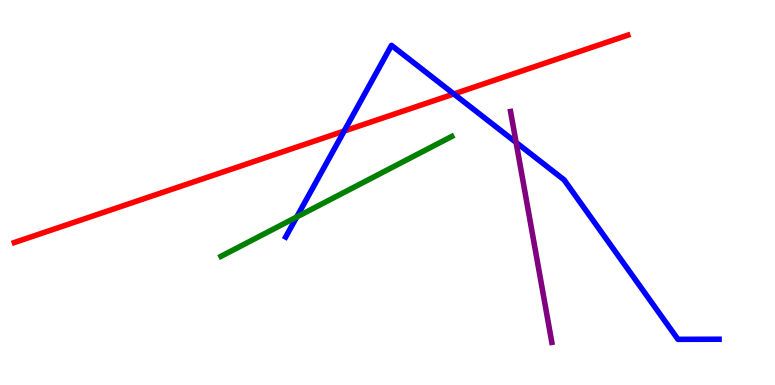[{'lines': ['blue', 'red'], 'intersections': [{'x': 4.44, 'y': 6.6}, {'x': 5.86, 'y': 7.56}]}, {'lines': ['green', 'red'], 'intersections': []}, {'lines': ['purple', 'red'], 'intersections': []}, {'lines': ['blue', 'green'], 'intersections': [{'x': 3.83, 'y': 4.36}]}, {'lines': ['blue', 'purple'], 'intersections': [{'x': 6.66, 'y': 6.3}]}, {'lines': ['green', 'purple'], 'intersections': []}]